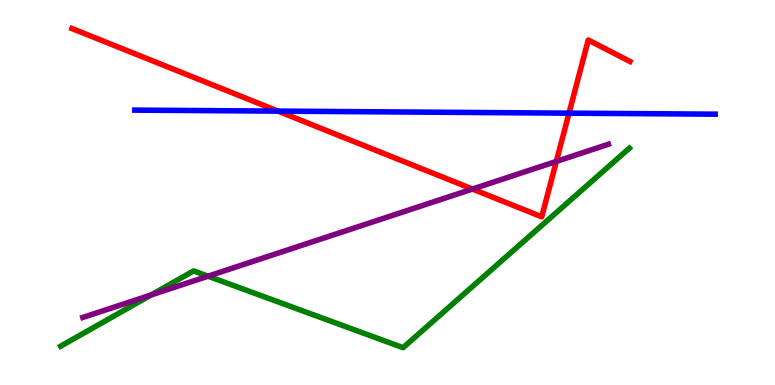[{'lines': ['blue', 'red'], 'intersections': [{'x': 3.59, 'y': 7.11}, {'x': 7.34, 'y': 7.06}]}, {'lines': ['green', 'red'], 'intersections': []}, {'lines': ['purple', 'red'], 'intersections': [{'x': 6.1, 'y': 5.09}, {'x': 7.18, 'y': 5.81}]}, {'lines': ['blue', 'green'], 'intersections': []}, {'lines': ['blue', 'purple'], 'intersections': []}, {'lines': ['green', 'purple'], 'intersections': [{'x': 1.95, 'y': 2.34}, {'x': 2.68, 'y': 2.83}]}]